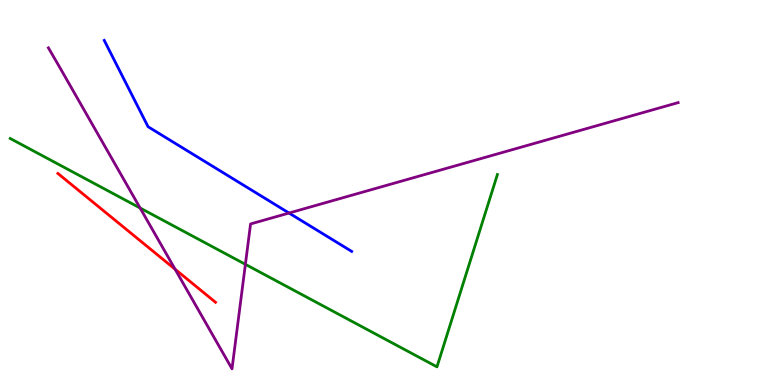[{'lines': ['blue', 'red'], 'intersections': []}, {'lines': ['green', 'red'], 'intersections': []}, {'lines': ['purple', 'red'], 'intersections': [{'x': 2.26, 'y': 3.01}]}, {'lines': ['blue', 'green'], 'intersections': []}, {'lines': ['blue', 'purple'], 'intersections': [{'x': 3.73, 'y': 4.47}]}, {'lines': ['green', 'purple'], 'intersections': [{'x': 1.81, 'y': 4.6}, {'x': 3.17, 'y': 3.13}]}]